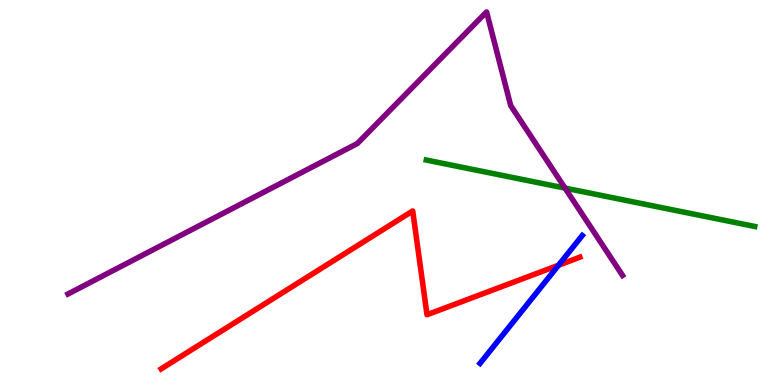[{'lines': ['blue', 'red'], 'intersections': [{'x': 7.21, 'y': 3.11}]}, {'lines': ['green', 'red'], 'intersections': []}, {'lines': ['purple', 'red'], 'intersections': []}, {'lines': ['blue', 'green'], 'intersections': []}, {'lines': ['blue', 'purple'], 'intersections': []}, {'lines': ['green', 'purple'], 'intersections': [{'x': 7.29, 'y': 5.11}]}]